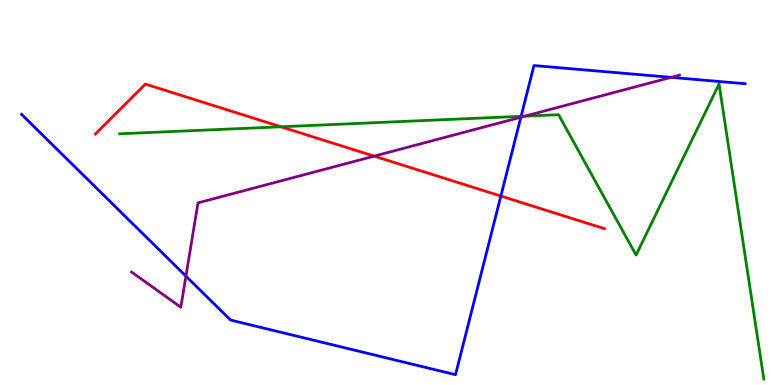[{'lines': ['blue', 'red'], 'intersections': [{'x': 6.46, 'y': 4.91}]}, {'lines': ['green', 'red'], 'intersections': [{'x': 3.62, 'y': 6.71}]}, {'lines': ['purple', 'red'], 'intersections': [{'x': 4.83, 'y': 5.94}]}, {'lines': ['blue', 'green'], 'intersections': [{'x': 6.72, 'y': 6.98}]}, {'lines': ['blue', 'purple'], 'intersections': [{'x': 2.4, 'y': 2.83}, {'x': 6.72, 'y': 6.96}, {'x': 8.66, 'y': 7.99}]}, {'lines': ['green', 'purple'], 'intersections': [{'x': 6.77, 'y': 6.98}]}]